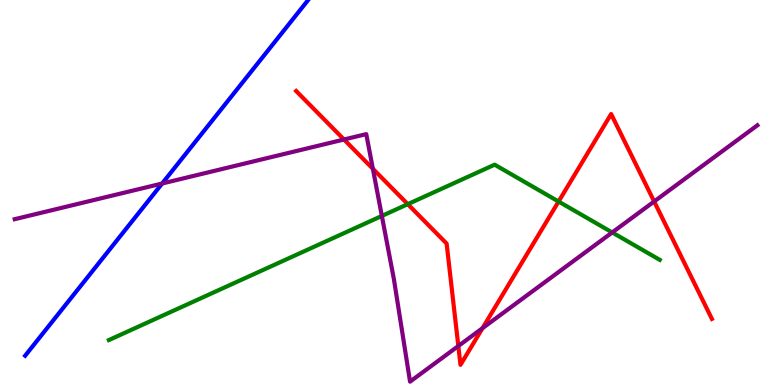[{'lines': ['blue', 'red'], 'intersections': []}, {'lines': ['green', 'red'], 'intersections': [{'x': 5.26, 'y': 4.7}, {'x': 7.21, 'y': 4.77}]}, {'lines': ['purple', 'red'], 'intersections': [{'x': 4.44, 'y': 6.38}, {'x': 4.81, 'y': 5.62}, {'x': 5.91, 'y': 1.01}, {'x': 6.23, 'y': 1.48}, {'x': 8.44, 'y': 4.77}]}, {'lines': ['blue', 'green'], 'intersections': []}, {'lines': ['blue', 'purple'], 'intersections': [{'x': 2.09, 'y': 5.23}]}, {'lines': ['green', 'purple'], 'intersections': [{'x': 4.93, 'y': 4.39}, {'x': 7.9, 'y': 3.96}]}]